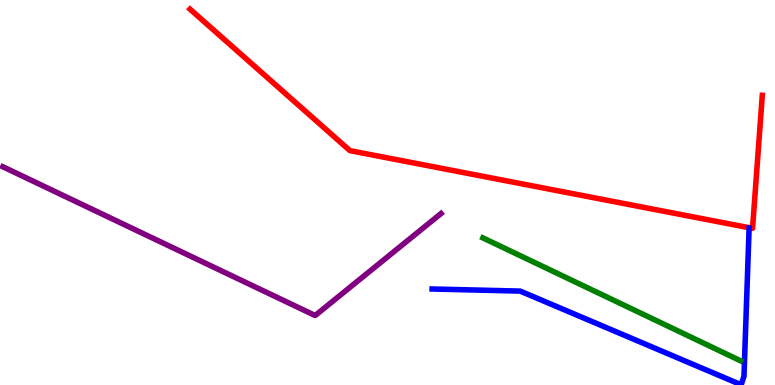[{'lines': ['blue', 'red'], 'intersections': []}, {'lines': ['green', 'red'], 'intersections': []}, {'lines': ['purple', 'red'], 'intersections': []}, {'lines': ['blue', 'green'], 'intersections': []}, {'lines': ['blue', 'purple'], 'intersections': []}, {'lines': ['green', 'purple'], 'intersections': []}]